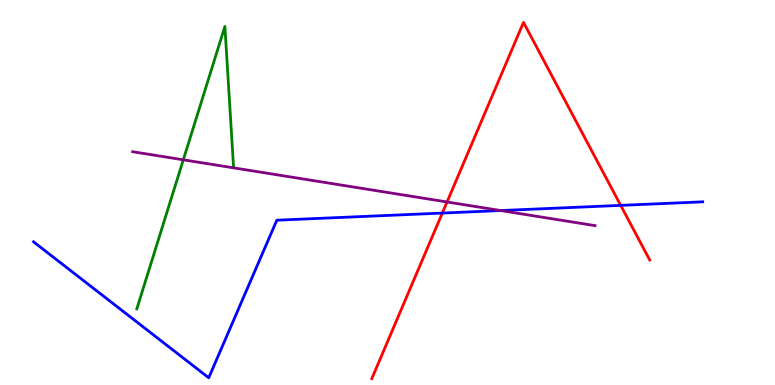[{'lines': ['blue', 'red'], 'intersections': [{'x': 5.71, 'y': 4.47}, {'x': 8.01, 'y': 4.67}]}, {'lines': ['green', 'red'], 'intersections': []}, {'lines': ['purple', 'red'], 'intersections': [{'x': 5.77, 'y': 4.75}]}, {'lines': ['blue', 'green'], 'intersections': []}, {'lines': ['blue', 'purple'], 'intersections': [{'x': 6.46, 'y': 4.53}]}, {'lines': ['green', 'purple'], 'intersections': [{'x': 2.37, 'y': 5.85}]}]